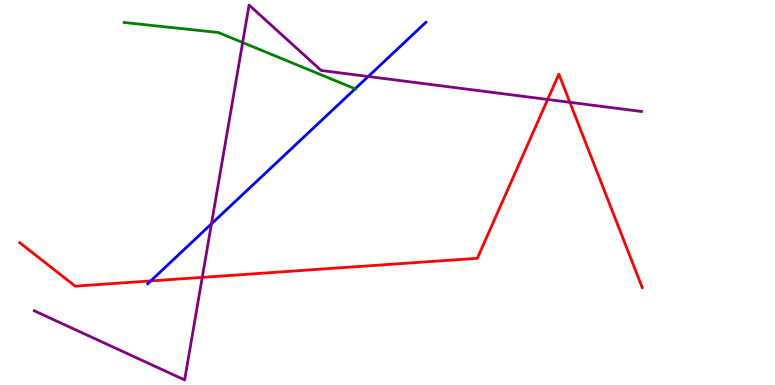[{'lines': ['blue', 'red'], 'intersections': [{'x': 1.94, 'y': 2.7}]}, {'lines': ['green', 'red'], 'intersections': []}, {'lines': ['purple', 'red'], 'intersections': [{'x': 2.61, 'y': 2.8}, {'x': 7.07, 'y': 7.42}, {'x': 7.35, 'y': 7.34}]}, {'lines': ['blue', 'green'], 'intersections': [{'x': 4.58, 'y': 7.69}]}, {'lines': ['blue', 'purple'], 'intersections': [{'x': 2.73, 'y': 4.19}, {'x': 4.75, 'y': 8.01}]}, {'lines': ['green', 'purple'], 'intersections': [{'x': 3.13, 'y': 8.9}]}]